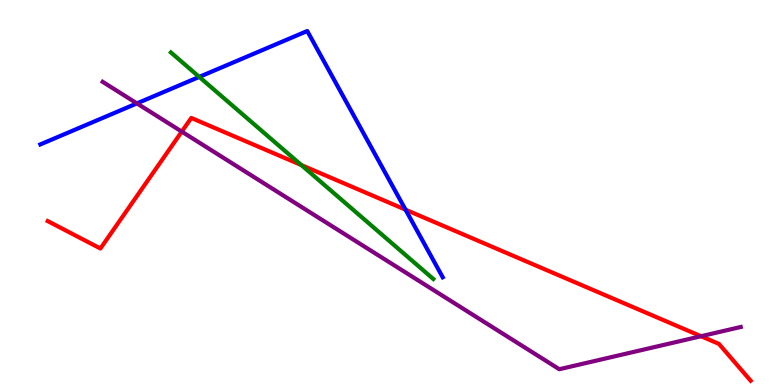[{'lines': ['blue', 'red'], 'intersections': [{'x': 5.23, 'y': 4.55}]}, {'lines': ['green', 'red'], 'intersections': [{'x': 3.89, 'y': 5.71}]}, {'lines': ['purple', 'red'], 'intersections': [{'x': 2.35, 'y': 6.58}, {'x': 9.05, 'y': 1.27}]}, {'lines': ['blue', 'green'], 'intersections': [{'x': 2.57, 'y': 8.0}]}, {'lines': ['blue', 'purple'], 'intersections': [{'x': 1.77, 'y': 7.31}]}, {'lines': ['green', 'purple'], 'intersections': []}]